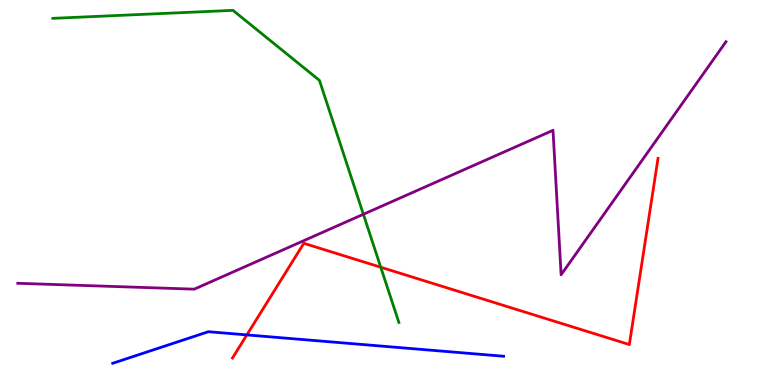[{'lines': ['blue', 'red'], 'intersections': [{'x': 3.19, 'y': 1.3}]}, {'lines': ['green', 'red'], 'intersections': [{'x': 4.91, 'y': 3.06}]}, {'lines': ['purple', 'red'], 'intersections': []}, {'lines': ['blue', 'green'], 'intersections': []}, {'lines': ['blue', 'purple'], 'intersections': []}, {'lines': ['green', 'purple'], 'intersections': [{'x': 4.69, 'y': 4.43}]}]